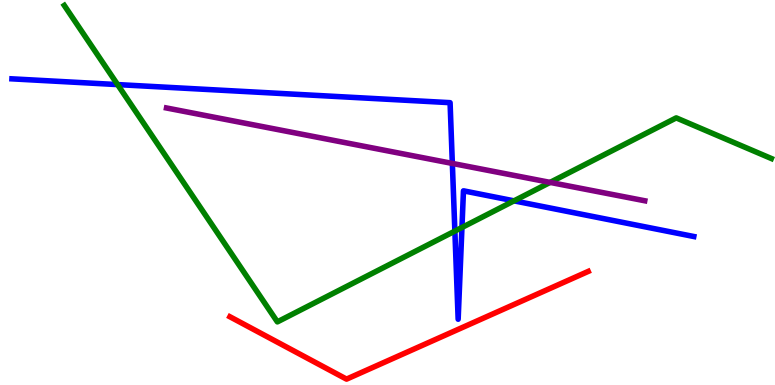[{'lines': ['blue', 'red'], 'intersections': []}, {'lines': ['green', 'red'], 'intersections': []}, {'lines': ['purple', 'red'], 'intersections': []}, {'lines': ['blue', 'green'], 'intersections': [{'x': 1.52, 'y': 7.8}, {'x': 5.87, 'y': 4.0}, {'x': 5.96, 'y': 4.09}, {'x': 6.63, 'y': 4.78}]}, {'lines': ['blue', 'purple'], 'intersections': [{'x': 5.84, 'y': 5.75}]}, {'lines': ['green', 'purple'], 'intersections': [{'x': 7.1, 'y': 5.26}]}]